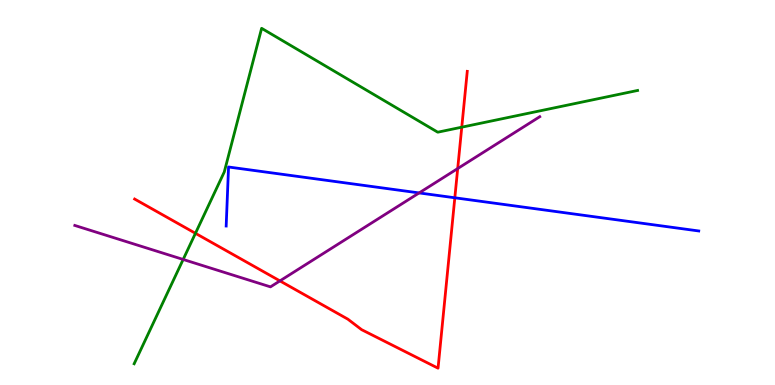[{'lines': ['blue', 'red'], 'intersections': [{'x': 5.87, 'y': 4.86}]}, {'lines': ['green', 'red'], 'intersections': [{'x': 2.52, 'y': 3.94}, {'x': 5.96, 'y': 6.7}]}, {'lines': ['purple', 'red'], 'intersections': [{'x': 3.61, 'y': 2.7}, {'x': 5.91, 'y': 5.62}]}, {'lines': ['blue', 'green'], 'intersections': []}, {'lines': ['blue', 'purple'], 'intersections': [{'x': 5.41, 'y': 4.99}]}, {'lines': ['green', 'purple'], 'intersections': [{'x': 2.36, 'y': 3.26}]}]